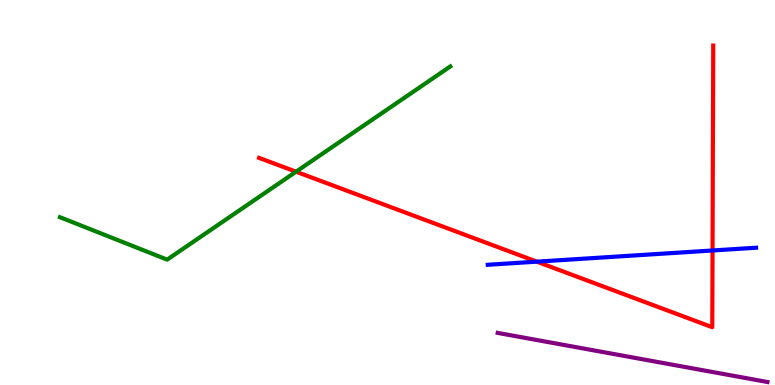[{'lines': ['blue', 'red'], 'intersections': [{'x': 6.93, 'y': 3.2}, {'x': 9.19, 'y': 3.49}]}, {'lines': ['green', 'red'], 'intersections': [{'x': 3.82, 'y': 5.54}]}, {'lines': ['purple', 'red'], 'intersections': []}, {'lines': ['blue', 'green'], 'intersections': []}, {'lines': ['blue', 'purple'], 'intersections': []}, {'lines': ['green', 'purple'], 'intersections': []}]